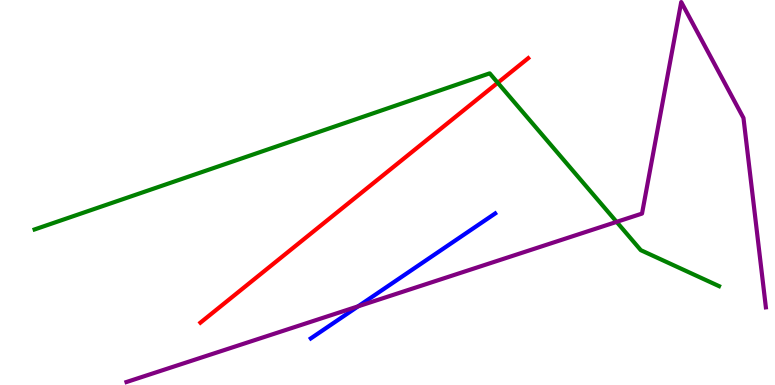[{'lines': ['blue', 'red'], 'intersections': []}, {'lines': ['green', 'red'], 'intersections': [{'x': 6.42, 'y': 7.85}]}, {'lines': ['purple', 'red'], 'intersections': []}, {'lines': ['blue', 'green'], 'intersections': []}, {'lines': ['blue', 'purple'], 'intersections': [{'x': 4.62, 'y': 2.04}]}, {'lines': ['green', 'purple'], 'intersections': [{'x': 7.96, 'y': 4.24}]}]